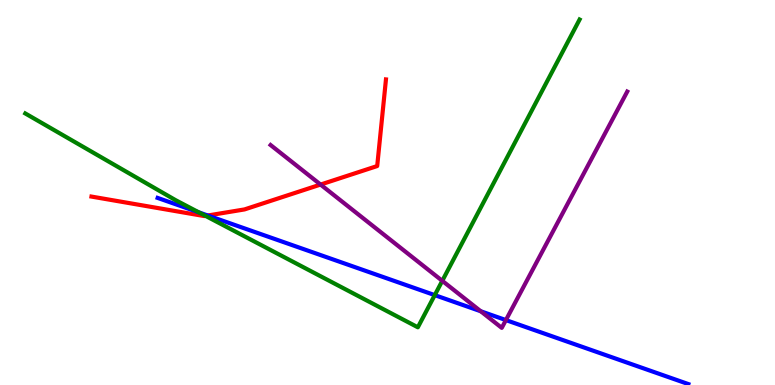[{'lines': ['blue', 'red'], 'intersections': [{'x': 2.68, 'y': 4.4}]}, {'lines': ['green', 'red'], 'intersections': [{'x': 2.65, 'y': 4.39}]}, {'lines': ['purple', 'red'], 'intersections': [{'x': 4.14, 'y': 5.21}]}, {'lines': ['blue', 'green'], 'intersections': [{'x': 2.57, 'y': 4.48}, {'x': 5.61, 'y': 2.33}]}, {'lines': ['blue', 'purple'], 'intersections': [{'x': 6.2, 'y': 1.92}, {'x': 6.53, 'y': 1.69}]}, {'lines': ['green', 'purple'], 'intersections': [{'x': 5.71, 'y': 2.71}]}]